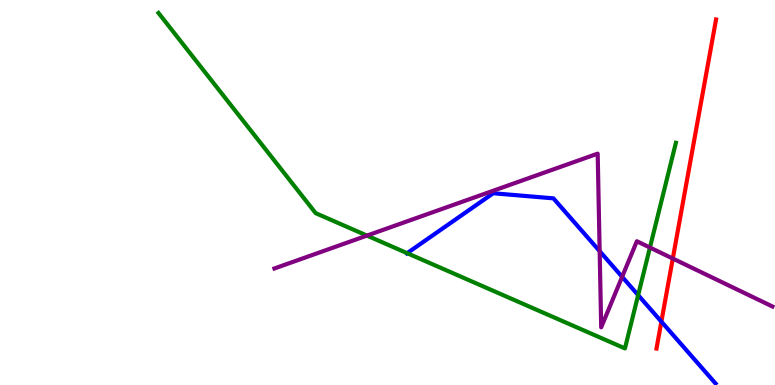[{'lines': ['blue', 'red'], 'intersections': [{'x': 8.53, 'y': 1.65}]}, {'lines': ['green', 'red'], 'intersections': []}, {'lines': ['purple', 'red'], 'intersections': [{'x': 8.68, 'y': 3.28}]}, {'lines': ['blue', 'green'], 'intersections': [{'x': 5.25, 'y': 3.42}, {'x': 8.23, 'y': 2.33}]}, {'lines': ['blue', 'purple'], 'intersections': [{'x': 7.74, 'y': 3.48}, {'x': 8.03, 'y': 2.81}]}, {'lines': ['green', 'purple'], 'intersections': [{'x': 4.74, 'y': 3.88}, {'x': 8.39, 'y': 3.57}]}]